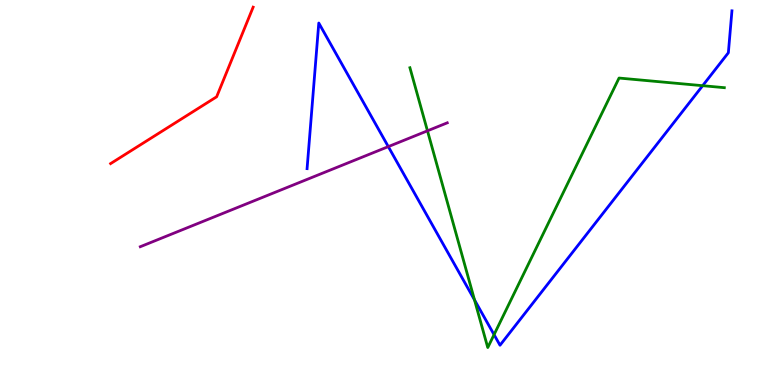[{'lines': ['blue', 'red'], 'intersections': []}, {'lines': ['green', 'red'], 'intersections': []}, {'lines': ['purple', 'red'], 'intersections': []}, {'lines': ['blue', 'green'], 'intersections': [{'x': 6.12, 'y': 2.21}, {'x': 6.37, 'y': 1.31}, {'x': 9.07, 'y': 7.77}]}, {'lines': ['blue', 'purple'], 'intersections': [{'x': 5.01, 'y': 6.19}]}, {'lines': ['green', 'purple'], 'intersections': [{'x': 5.52, 'y': 6.6}]}]